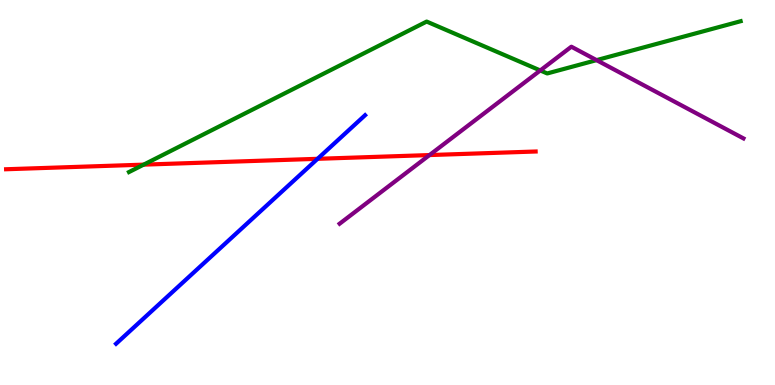[{'lines': ['blue', 'red'], 'intersections': [{'x': 4.1, 'y': 5.87}]}, {'lines': ['green', 'red'], 'intersections': [{'x': 1.85, 'y': 5.72}]}, {'lines': ['purple', 'red'], 'intersections': [{'x': 5.54, 'y': 5.97}]}, {'lines': ['blue', 'green'], 'intersections': []}, {'lines': ['blue', 'purple'], 'intersections': []}, {'lines': ['green', 'purple'], 'intersections': [{'x': 6.97, 'y': 8.17}, {'x': 7.7, 'y': 8.44}]}]